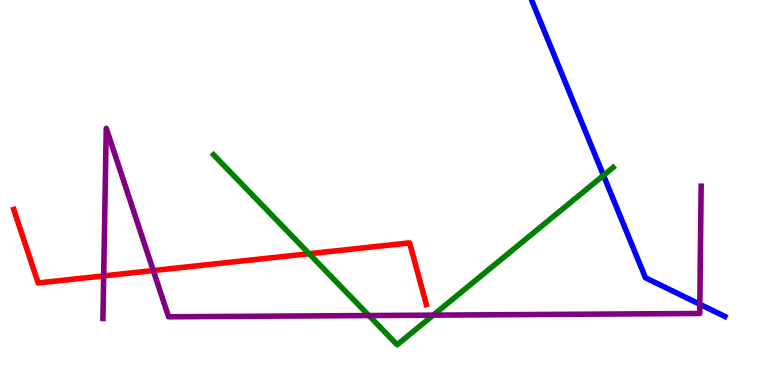[{'lines': ['blue', 'red'], 'intersections': []}, {'lines': ['green', 'red'], 'intersections': [{'x': 3.99, 'y': 3.41}]}, {'lines': ['purple', 'red'], 'intersections': [{'x': 1.34, 'y': 2.83}, {'x': 1.98, 'y': 2.97}]}, {'lines': ['blue', 'green'], 'intersections': [{'x': 7.79, 'y': 5.44}]}, {'lines': ['blue', 'purple'], 'intersections': [{'x': 9.03, 'y': 2.1}]}, {'lines': ['green', 'purple'], 'intersections': [{'x': 4.76, 'y': 1.8}, {'x': 5.59, 'y': 1.81}]}]